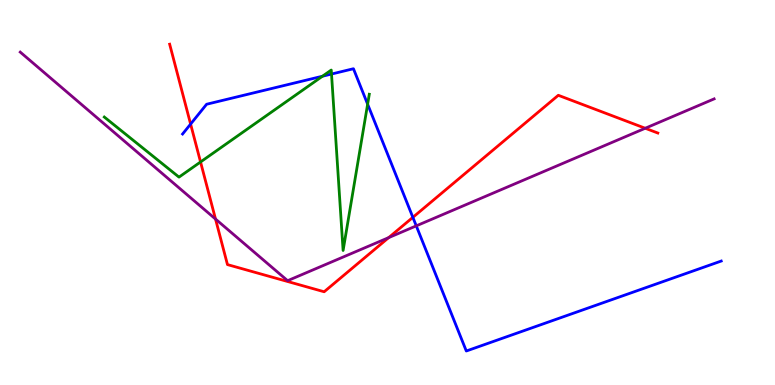[{'lines': ['blue', 'red'], 'intersections': [{'x': 2.46, 'y': 6.78}, {'x': 5.33, 'y': 4.35}]}, {'lines': ['green', 'red'], 'intersections': [{'x': 2.59, 'y': 5.79}]}, {'lines': ['purple', 'red'], 'intersections': [{'x': 2.78, 'y': 4.31}, {'x': 5.02, 'y': 3.83}, {'x': 8.33, 'y': 6.67}]}, {'lines': ['blue', 'green'], 'intersections': [{'x': 4.16, 'y': 8.02}, {'x': 4.28, 'y': 8.08}, {'x': 4.74, 'y': 7.29}]}, {'lines': ['blue', 'purple'], 'intersections': [{'x': 5.37, 'y': 4.13}]}, {'lines': ['green', 'purple'], 'intersections': []}]